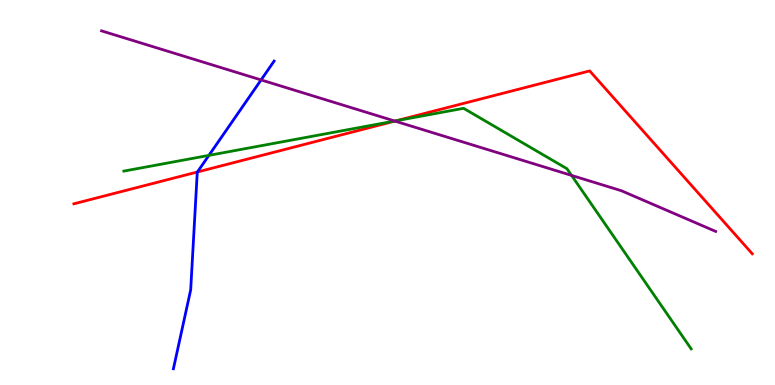[{'lines': ['blue', 'red'], 'intersections': [{'x': 2.55, 'y': 5.53}]}, {'lines': ['green', 'red'], 'intersections': [{'x': 5.11, 'y': 6.86}]}, {'lines': ['purple', 'red'], 'intersections': [{'x': 5.1, 'y': 6.85}]}, {'lines': ['blue', 'green'], 'intersections': [{'x': 2.7, 'y': 5.96}]}, {'lines': ['blue', 'purple'], 'intersections': [{'x': 3.37, 'y': 7.92}]}, {'lines': ['green', 'purple'], 'intersections': [{'x': 5.09, 'y': 6.86}, {'x': 7.38, 'y': 5.44}]}]